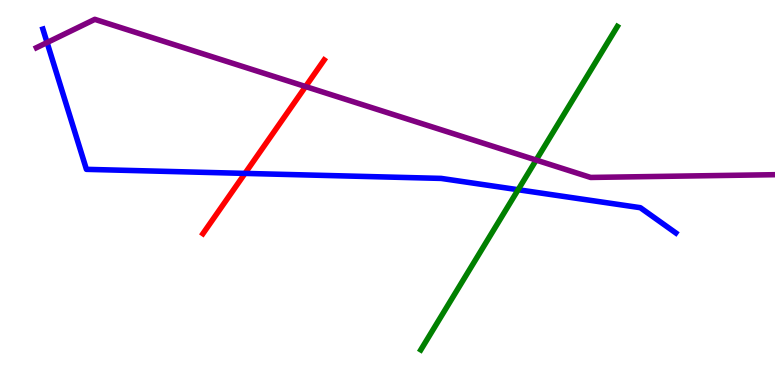[{'lines': ['blue', 'red'], 'intersections': [{'x': 3.16, 'y': 5.5}]}, {'lines': ['green', 'red'], 'intersections': []}, {'lines': ['purple', 'red'], 'intersections': [{'x': 3.94, 'y': 7.75}]}, {'lines': ['blue', 'green'], 'intersections': [{'x': 6.69, 'y': 5.07}]}, {'lines': ['blue', 'purple'], 'intersections': [{'x': 0.607, 'y': 8.9}]}, {'lines': ['green', 'purple'], 'intersections': [{'x': 6.92, 'y': 5.84}]}]